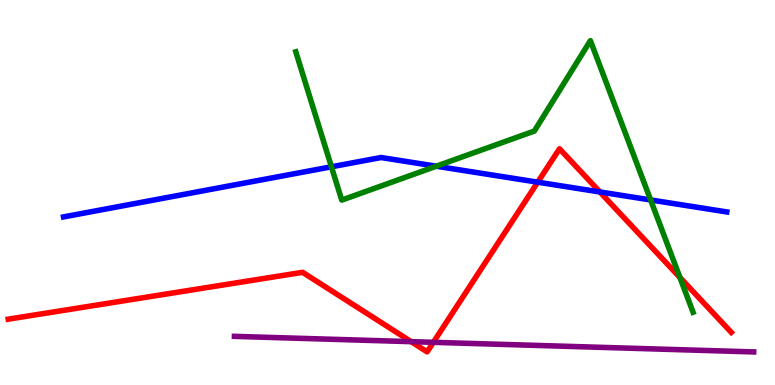[{'lines': ['blue', 'red'], 'intersections': [{'x': 6.94, 'y': 5.27}, {'x': 7.74, 'y': 5.01}]}, {'lines': ['green', 'red'], 'intersections': [{'x': 8.77, 'y': 2.79}]}, {'lines': ['purple', 'red'], 'intersections': [{'x': 5.31, 'y': 1.13}, {'x': 5.59, 'y': 1.11}]}, {'lines': ['blue', 'green'], 'intersections': [{'x': 4.28, 'y': 5.67}, {'x': 5.63, 'y': 5.68}, {'x': 8.4, 'y': 4.81}]}, {'lines': ['blue', 'purple'], 'intersections': []}, {'lines': ['green', 'purple'], 'intersections': []}]